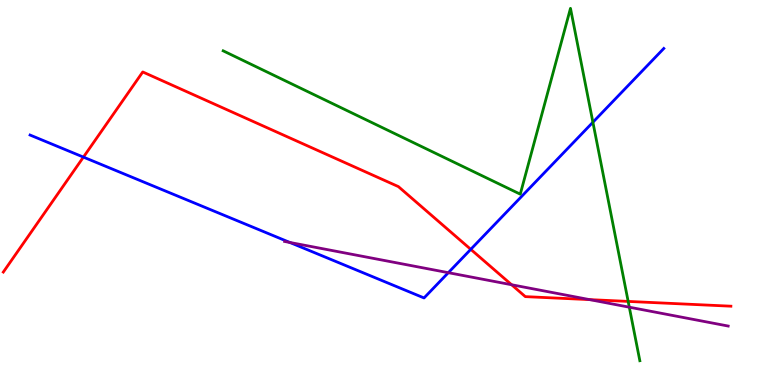[{'lines': ['blue', 'red'], 'intersections': [{'x': 1.08, 'y': 5.92}, {'x': 6.07, 'y': 3.52}]}, {'lines': ['green', 'red'], 'intersections': [{'x': 8.11, 'y': 2.17}]}, {'lines': ['purple', 'red'], 'intersections': [{'x': 6.6, 'y': 2.6}, {'x': 7.61, 'y': 2.22}]}, {'lines': ['blue', 'green'], 'intersections': [{'x': 7.65, 'y': 6.82}]}, {'lines': ['blue', 'purple'], 'intersections': [{'x': 3.74, 'y': 3.7}, {'x': 5.78, 'y': 2.92}]}, {'lines': ['green', 'purple'], 'intersections': [{'x': 8.12, 'y': 2.02}]}]